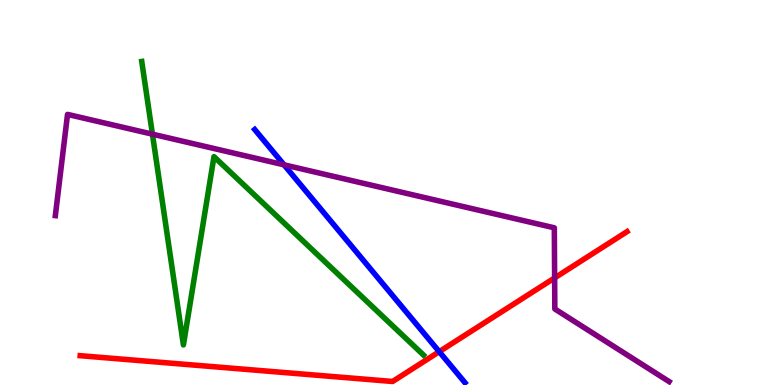[{'lines': ['blue', 'red'], 'intersections': [{'x': 5.67, 'y': 0.866}]}, {'lines': ['green', 'red'], 'intersections': []}, {'lines': ['purple', 'red'], 'intersections': [{'x': 7.16, 'y': 2.78}]}, {'lines': ['blue', 'green'], 'intersections': []}, {'lines': ['blue', 'purple'], 'intersections': [{'x': 3.67, 'y': 5.72}]}, {'lines': ['green', 'purple'], 'intersections': [{'x': 1.97, 'y': 6.51}]}]